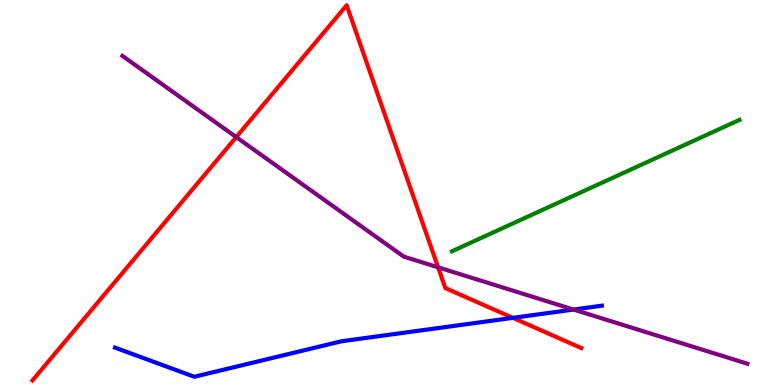[{'lines': ['blue', 'red'], 'intersections': [{'x': 6.62, 'y': 1.74}]}, {'lines': ['green', 'red'], 'intersections': []}, {'lines': ['purple', 'red'], 'intersections': [{'x': 3.05, 'y': 6.44}, {'x': 5.65, 'y': 3.06}]}, {'lines': ['blue', 'green'], 'intersections': []}, {'lines': ['blue', 'purple'], 'intersections': [{'x': 7.4, 'y': 1.96}]}, {'lines': ['green', 'purple'], 'intersections': []}]